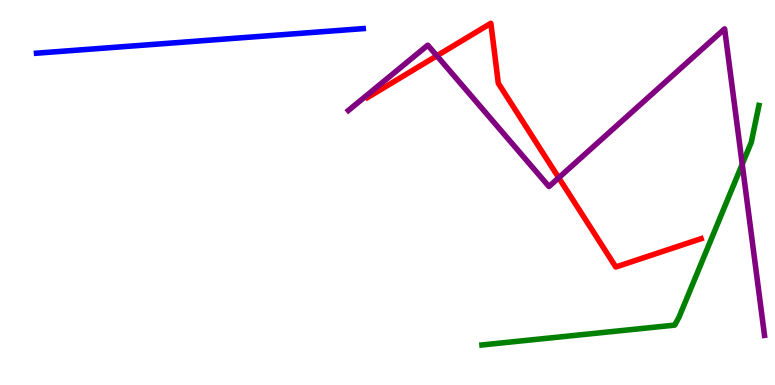[{'lines': ['blue', 'red'], 'intersections': []}, {'lines': ['green', 'red'], 'intersections': []}, {'lines': ['purple', 'red'], 'intersections': [{'x': 5.64, 'y': 8.55}, {'x': 7.21, 'y': 5.38}]}, {'lines': ['blue', 'green'], 'intersections': []}, {'lines': ['blue', 'purple'], 'intersections': []}, {'lines': ['green', 'purple'], 'intersections': [{'x': 9.58, 'y': 5.73}]}]